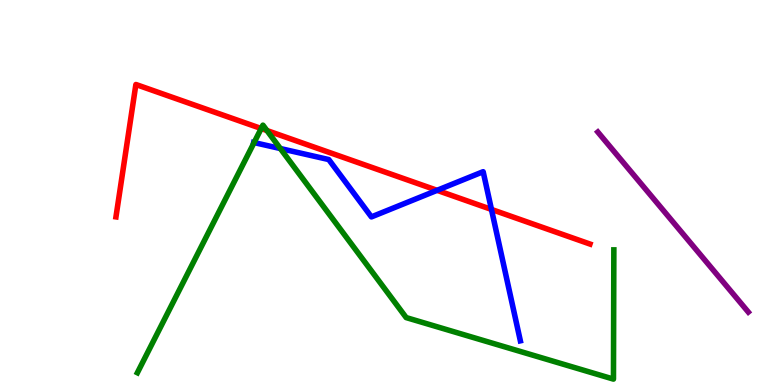[{'lines': ['blue', 'red'], 'intersections': [{'x': 5.64, 'y': 5.06}, {'x': 6.34, 'y': 4.56}]}, {'lines': ['green', 'red'], 'intersections': [{'x': 3.37, 'y': 6.66}, {'x': 3.44, 'y': 6.61}]}, {'lines': ['purple', 'red'], 'intersections': []}, {'lines': ['blue', 'green'], 'intersections': [{'x': 3.28, 'y': 6.3}, {'x': 3.62, 'y': 6.14}]}, {'lines': ['blue', 'purple'], 'intersections': []}, {'lines': ['green', 'purple'], 'intersections': []}]